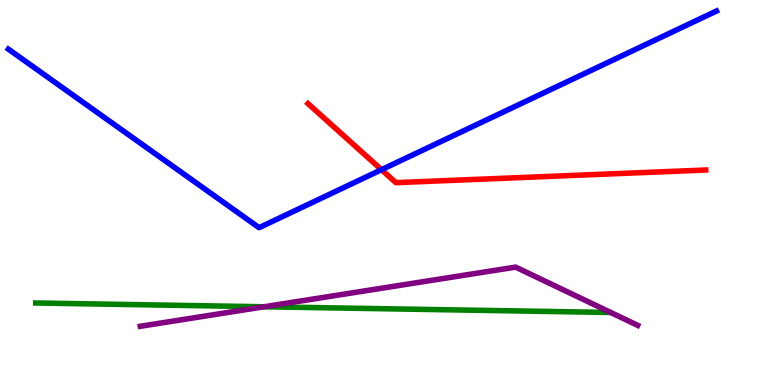[{'lines': ['blue', 'red'], 'intersections': [{'x': 4.92, 'y': 5.59}]}, {'lines': ['green', 'red'], 'intersections': []}, {'lines': ['purple', 'red'], 'intersections': []}, {'lines': ['blue', 'green'], 'intersections': []}, {'lines': ['blue', 'purple'], 'intersections': []}, {'lines': ['green', 'purple'], 'intersections': [{'x': 3.41, 'y': 2.03}]}]